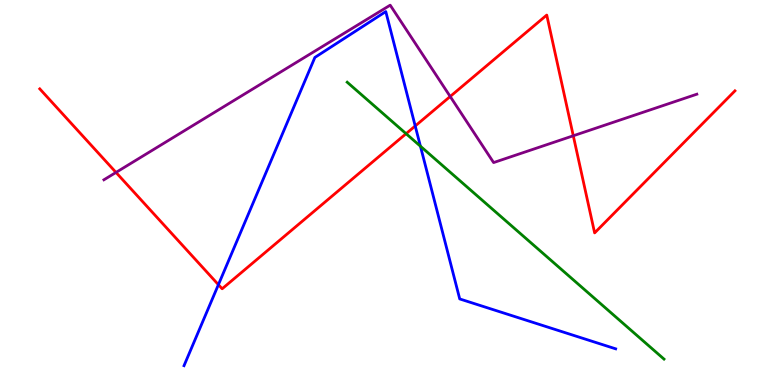[{'lines': ['blue', 'red'], 'intersections': [{'x': 2.82, 'y': 2.61}, {'x': 5.36, 'y': 6.73}]}, {'lines': ['green', 'red'], 'intersections': [{'x': 5.24, 'y': 6.53}]}, {'lines': ['purple', 'red'], 'intersections': [{'x': 1.5, 'y': 5.52}, {'x': 5.81, 'y': 7.49}, {'x': 7.4, 'y': 6.47}]}, {'lines': ['blue', 'green'], 'intersections': [{'x': 5.42, 'y': 6.2}]}, {'lines': ['blue', 'purple'], 'intersections': []}, {'lines': ['green', 'purple'], 'intersections': []}]